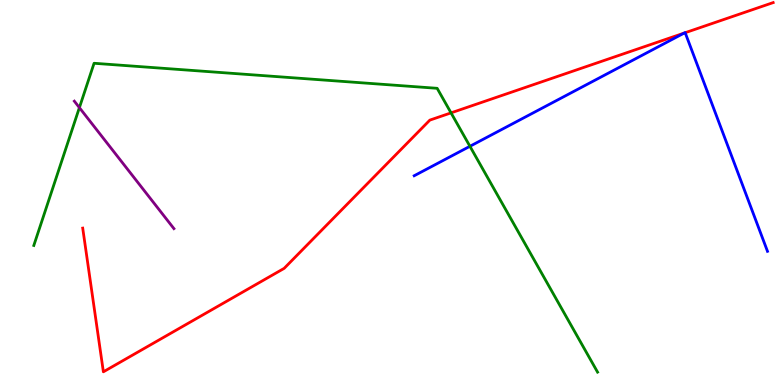[{'lines': ['blue', 'red'], 'intersections': [{'x': 8.83, 'y': 9.14}, {'x': 8.84, 'y': 9.15}]}, {'lines': ['green', 'red'], 'intersections': [{'x': 5.82, 'y': 7.07}]}, {'lines': ['purple', 'red'], 'intersections': []}, {'lines': ['blue', 'green'], 'intersections': [{'x': 6.06, 'y': 6.2}]}, {'lines': ['blue', 'purple'], 'intersections': []}, {'lines': ['green', 'purple'], 'intersections': [{'x': 1.02, 'y': 7.2}]}]